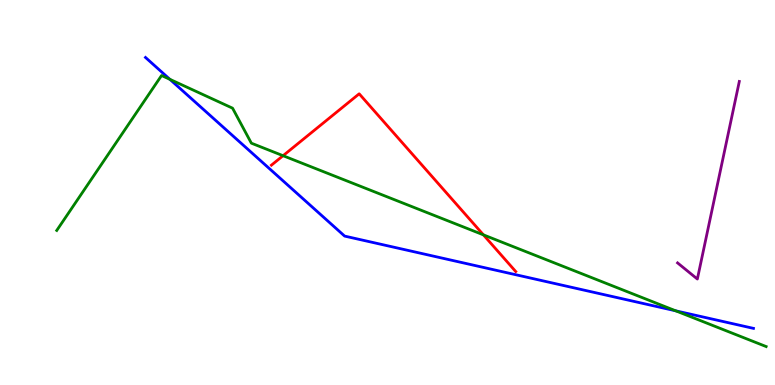[{'lines': ['blue', 'red'], 'intersections': []}, {'lines': ['green', 'red'], 'intersections': [{'x': 3.65, 'y': 5.96}, {'x': 6.24, 'y': 3.9}]}, {'lines': ['purple', 'red'], 'intersections': []}, {'lines': ['blue', 'green'], 'intersections': [{'x': 2.19, 'y': 7.94}, {'x': 8.72, 'y': 1.93}]}, {'lines': ['blue', 'purple'], 'intersections': []}, {'lines': ['green', 'purple'], 'intersections': []}]